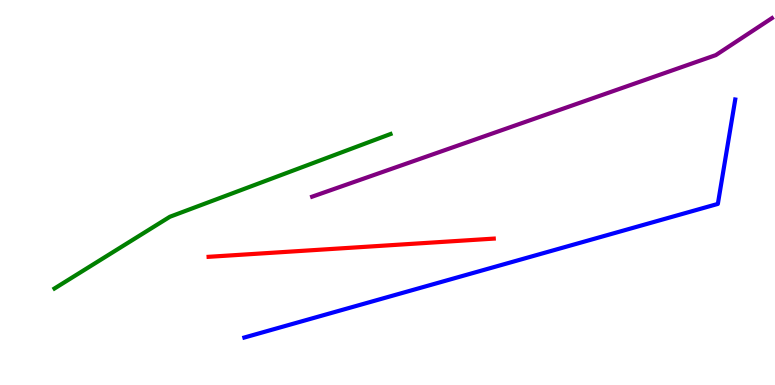[{'lines': ['blue', 'red'], 'intersections': []}, {'lines': ['green', 'red'], 'intersections': []}, {'lines': ['purple', 'red'], 'intersections': []}, {'lines': ['blue', 'green'], 'intersections': []}, {'lines': ['blue', 'purple'], 'intersections': []}, {'lines': ['green', 'purple'], 'intersections': []}]